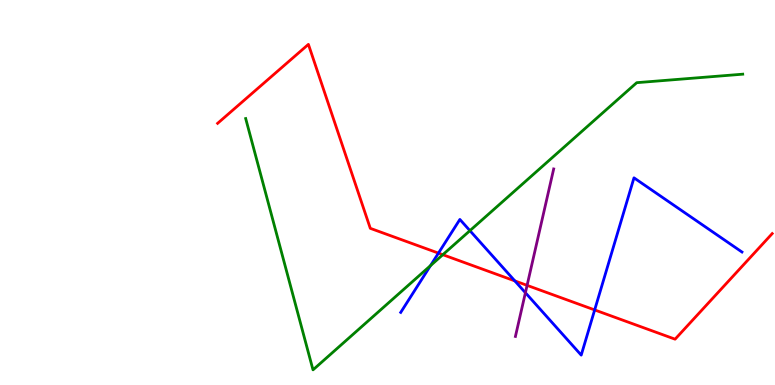[{'lines': ['blue', 'red'], 'intersections': [{'x': 5.66, 'y': 3.43}, {'x': 6.64, 'y': 2.7}, {'x': 7.67, 'y': 1.95}]}, {'lines': ['green', 'red'], 'intersections': [{'x': 5.71, 'y': 3.38}]}, {'lines': ['purple', 'red'], 'intersections': [{'x': 6.8, 'y': 2.59}]}, {'lines': ['blue', 'green'], 'intersections': [{'x': 5.55, 'y': 3.1}, {'x': 6.06, 'y': 4.01}]}, {'lines': ['blue', 'purple'], 'intersections': [{'x': 6.78, 'y': 2.4}]}, {'lines': ['green', 'purple'], 'intersections': []}]